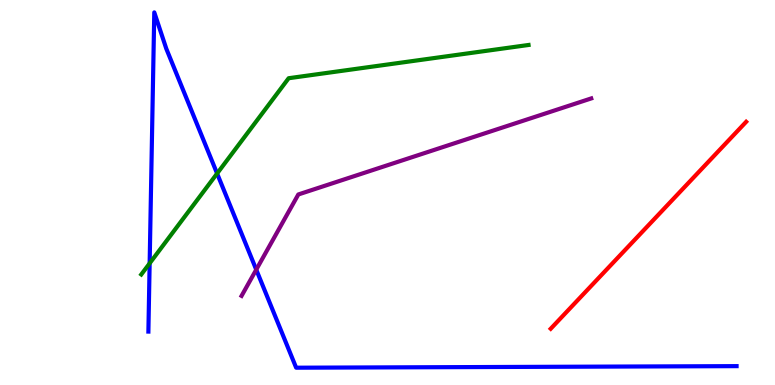[{'lines': ['blue', 'red'], 'intersections': []}, {'lines': ['green', 'red'], 'intersections': []}, {'lines': ['purple', 'red'], 'intersections': []}, {'lines': ['blue', 'green'], 'intersections': [{'x': 1.93, 'y': 3.16}, {'x': 2.8, 'y': 5.49}]}, {'lines': ['blue', 'purple'], 'intersections': [{'x': 3.31, 'y': 3.0}]}, {'lines': ['green', 'purple'], 'intersections': []}]